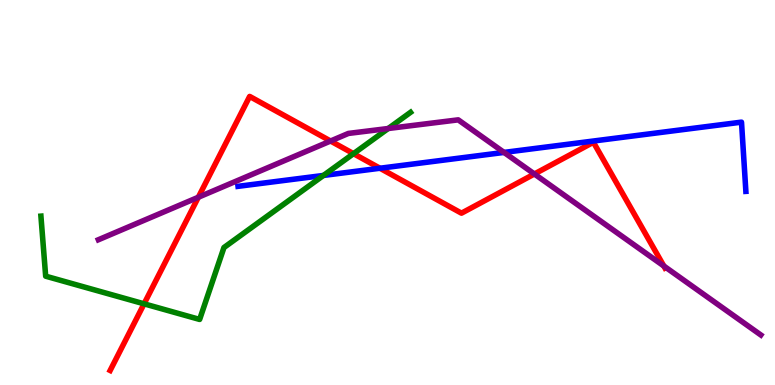[{'lines': ['blue', 'red'], 'intersections': [{'x': 4.9, 'y': 5.63}]}, {'lines': ['green', 'red'], 'intersections': [{'x': 1.86, 'y': 2.11}, {'x': 4.56, 'y': 6.01}]}, {'lines': ['purple', 'red'], 'intersections': [{'x': 2.56, 'y': 4.88}, {'x': 4.27, 'y': 6.34}, {'x': 6.9, 'y': 5.48}, {'x': 8.57, 'y': 3.09}]}, {'lines': ['blue', 'green'], 'intersections': [{'x': 4.17, 'y': 5.44}]}, {'lines': ['blue', 'purple'], 'intersections': [{'x': 6.5, 'y': 6.04}]}, {'lines': ['green', 'purple'], 'intersections': [{'x': 5.01, 'y': 6.66}]}]